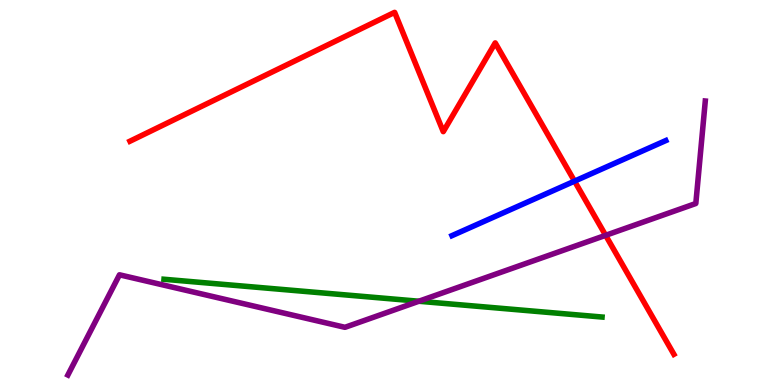[{'lines': ['blue', 'red'], 'intersections': [{'x': 7.41, 'y': 5.29}]}, {'lines': ['green', 'red'], 'intersections': []}, {'lines': ['purple', 'red'], 'intersections': [{'x': 7.81, 'y': 3.89}]}, {'lines': ['blue', 'green'], 'intersections': []}, {'lines': ['blue', 'purple'], 'intersections': []}, {'lines': ['green', 'purple'], 'intersections': [{'x': 5.4, 'y': 2.18}]}]